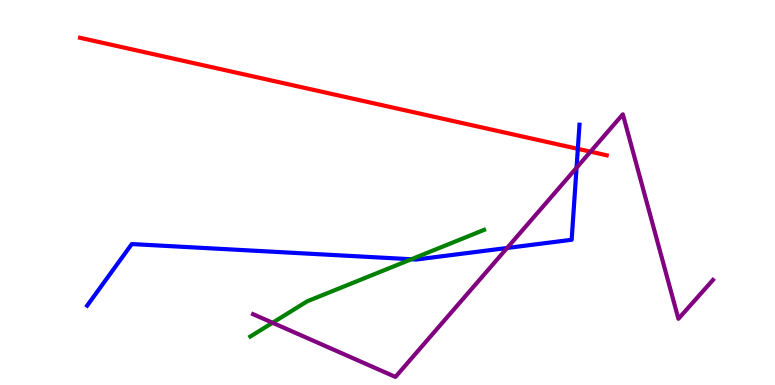[{'lines': ['blue', 'red'], 'intersections': [{'x': 7.46, 'y': 6.13}]}, {'lines': ['green', 'red'], 'intersections': []}, {'lines': ['purple', 'red'], 'intersections': [{'x': 7.62, 'y': 6.06}]}, {'lines': ['blue', 'green'], 'intersections': [{'x': 5.31, 'y': 3.27}]}, {'lines': ['blue', 'purple'], 'intersections': [{'x': 6.54, 'y': 3.56}, {'x': 7.44, 'y': 5.64}]}, {'lines': ['green', 'purple'], 'intersections': [{'x': 3.52, 'y': 1.62}]}]